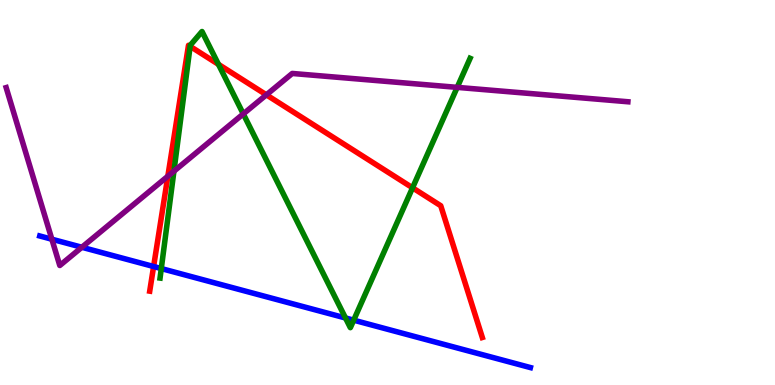[{'lines': ['blue', 'red'], 'intersections': [{'x': 1.98, 'y': 3.08}]}, {'lines': ['green', 'red'], 'intersections': [{'x': 2.45, 'y': 8.8}, {'x': 2.82, 'y': 8.33}, {'x': 5.32, 'y': 5.12}]}, {'lines': ['purple', 'red'], 'intersections': [{'x': 2.17, 'y': 5.42}, {'x': 3.44, 'y': 7.54}]}, {'lines': ['blue', 'green'], 'intersections': [{'x': 2.08, 'y': 3.02}, {'x': 4.46, 'y': 1.74}, {'x': 4.56, 'y': 1.68}]}, {'lines': ['blue', 'purple'], 'intersections': [{'x': 0.669, 'y': 3.79}, {'x': 1.06, 'y': 3.58}]}, {'lines': ['green', 'purple'], 'intersections': [{'x': 2.24, 'y': 5.55}, {'x': 3.14, 'y': 7.04}, {'x': 5.9, 'y': 7.73}]}]